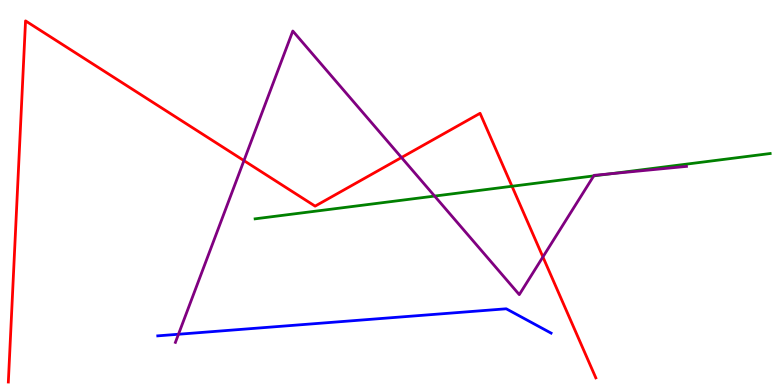[{'lines': ['blue', 'red'], 'intersections': []}, {'lines': ['green', 'red'], 'intersections': [{'x': 6.61, 'y': 5.16}]}, {'lines': ['purple', 'red'], 'intersections': [{'x': 3.15, 'y': 5.83}, {'x': 5.18, 'y': 5.91}, {'x': 7.01, 'y': 3.33}]}, {'lines': ['blue', 'green'], 'intersections': []}, {'lines': ['blue', 'purple'], 'intersections': [{'x': 2.3, 'y': 1.32}]}, {'lines': ['green', 'purple'], 'intersections': [{'x': 5.61, 'y': 4.91}, {'x': 7.66, 'y': 5.43}, {'x': 7.88, 'y': 5.49}]}]